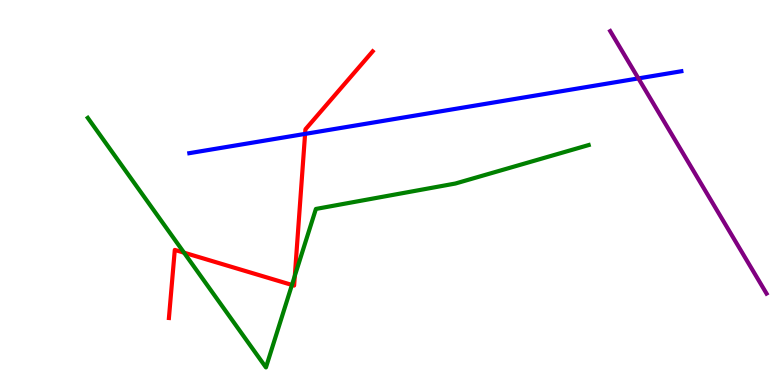[{'lines': ['blue', 'red'], 'intersections': [{'x': 3.94, 'y': 6.52}]}, {'lines': ['green', 'red'], 'intersections': [{'x': 2.37, 'y': 3.44}, {'x': 3.77, 'y': 2.6}, {'x': 3.8, 'y': 2.84}]}, {'lines': ['purple', 'red'], 'intersections': []}, {'lines': ['blue', 'green'], 'intersections': []}, {'lines': ['blue', 'purple'], 'intersections': [{'x': 8.24, 'y': 7.96}]}, {'lines': ['green', 'purple'], 'intersections': []}]